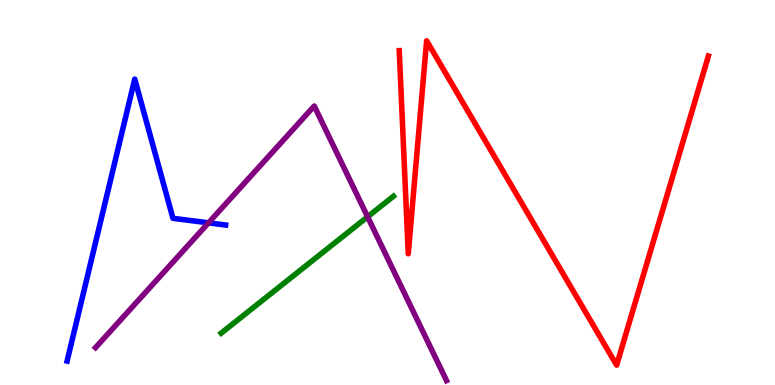[{'lines': ['blue', 'red'], 'intersections': []}, {'lines': ['green', 'red'], 'intersections': []}, {'lines': ['purple', 'red'], 'intersections': []}, {'lines': ['blue', 'green'], 'intersections': []}, {'lines': ['blue', 'purple'], 'intersections': [{'x': 2.69, 'y': 4.21}]}, {'lines': ['green', 'purple'], 'intersections': [{'x': 4.74, 'y': 4.37}]}]